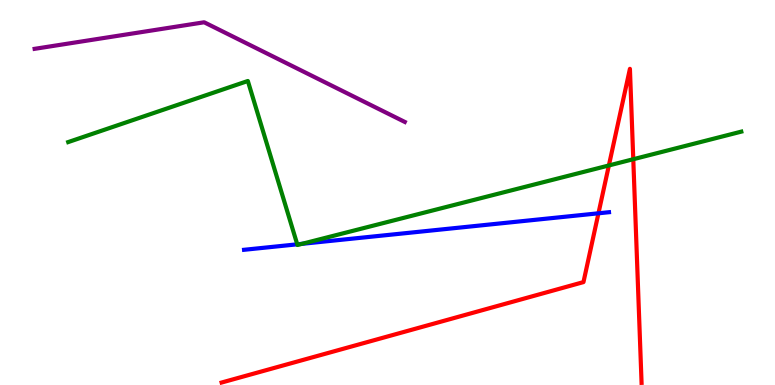[{'lines': ['blue', 'red'], 'intersections': [{'x': 7.72, 'y': 4.46}]}, {'lines': ['green', 'red'], 'intersections': [{'x': 7.86, 'y': 5.7}, {'x': 8.17, 'y': 5.86}]}, {'lines': ['purple', 'red'], 'intersections': []}, {'lines': ['blue', 'green'], 'intersections': [{'x': 3.84, 'y': 3.65}, {'x': 3.9, 'y': 3.67}]}, {'lines': ['blue', 'purple'], 'intersections': []}, {'lines': ['green', 'purple'], 'intersections': []}]